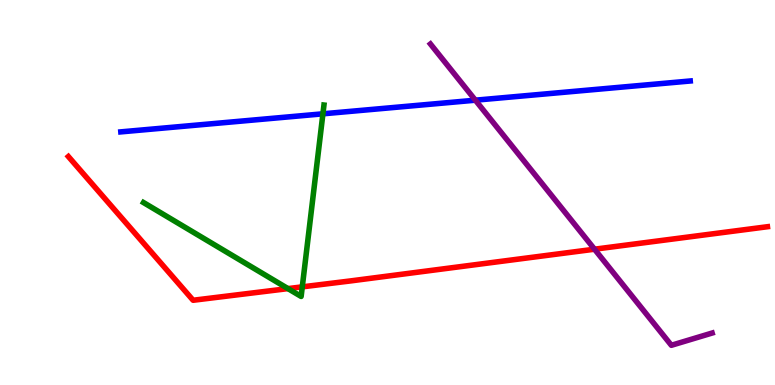[{'lines': ['blue', 'red'], 'intersections': []}, {'lines': ['green', 'red'], 'intersections': [{'x': 3.72, 'y': 2.5}, {'x': 3.9, 'y': 2.55}]}, {'lines': ['purple', 'red'], 'intersections': [{'x': 7.67, 'y': 3.53}]}, {'lines': ['blue', 'green'], 'intersections': [{'x': 4.17, 'y': 7.04}]}, {'lines': ['blue', 'purple'], 'intersections': [{'x': 6.13, 'y': 7.4}]}, {'lines': ['green', 'purple'], 'intersections': []}]